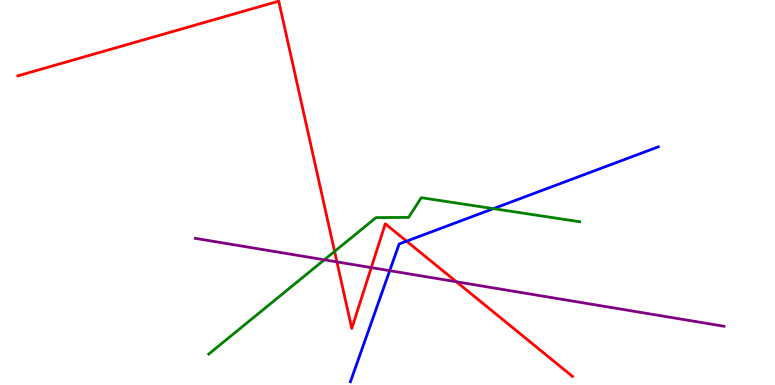[{'lines': ['blue', 'red'], 'intersections': [{'x': 5.25, 'y': 3.74}]}, {'lines': ['green', 'red'], 'intersections': [{'x': 4.32, 'y': 3.47}]}, {'lines': ['purple', 'red'], 'intersections': [{'x': 4.35, 'y': 3.2}, {'x': 4.79, 'y': 3.05}, {'x': 5.89, 'y': 2.68}]}, {'lines': ['blue', 'green'], 'intersections': [{'x': 6.37, 'y': 4.58}]}, {'lines': ['blue', 'purple'], 'intersections': [{'x': 5.03, 'y': 2.97}]}, {'lines': ['green', 'purple'], 'intersections': [{'x': 4.18, 'y': 3.25}]}]